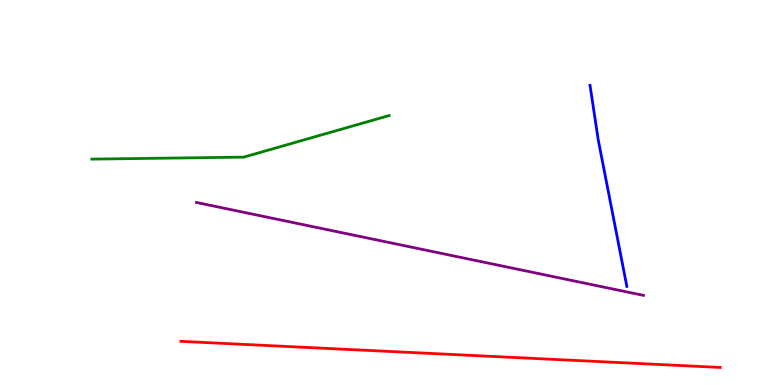[{'lines': ['blue', 'red'], 'intersections': []}, {'lines': ['green', 'red'], 'intersections': []}, {'lines': ['purple', 'red'], 'intersections': []}, {'lines': ['blue', 'green'], 'intersections': []}, {'lines': ['blue', 'purple'], 'intersections': []}, {'lines': ['green', 'purple'], 'intersections': []}]